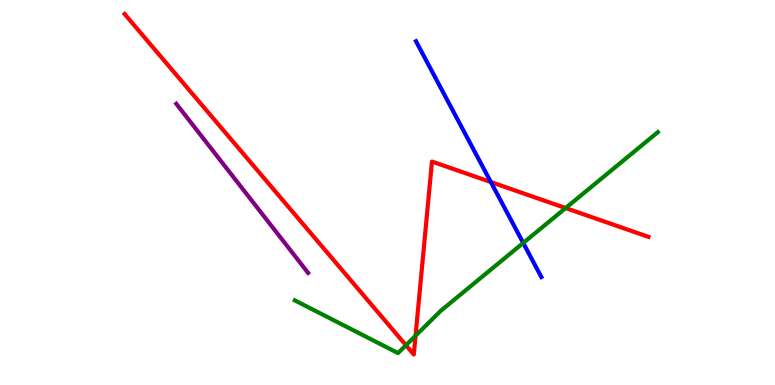[{'lines': ['blue', 'red'], 'intersections': [{'x': 6.33, 'y': 5.27}]}, {'lines': ['green', 'red'], 'intersections': [{'x': 5.24, 'y': 1.03}, {'x': 5.36, 'y': 1.28}, {'x': 7.3, 'y': 4.6}]}, {'lines': ['purple', 'red'], 'intersections': []}, {'lines': ['blue', 'green'], 'intersections': [{'x': 6.75, 'y': 3.69}]}, {'lines': ['blue', 'purple'], 'intersections': []}, {'lines': ['green', 'purple'], 'intersections': []}]